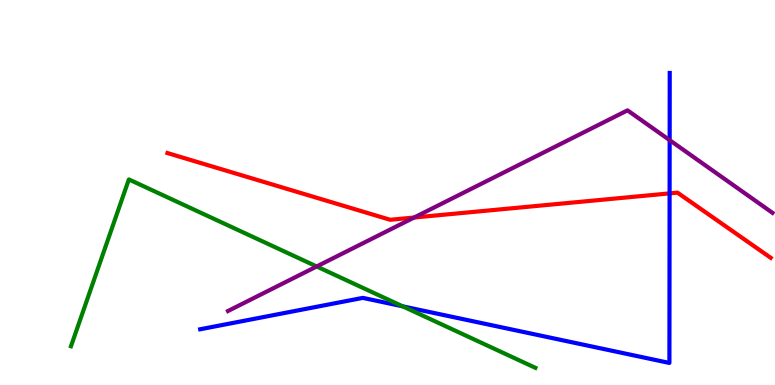[{'lines': ['blue', 'red'], 'intersections': [{'x': 8.64, 'y': 4.98}]}, {'lines': ['green', 'red'], 'intersections': []}, {'lines': ['purple', 'red'], 'intersections': [{'x': 5.34, 'y': 4.35}]}, {'lines': ['blue', 'green'], 'intersections': [{'x': 5.2, 'y': 2.04}]}, {'lines': ['blue', 'purple'], 'intersections': [{'x': 8.64, 'y': 6.36}]}, {'lines': ['green', 'purple'], 'intersections': [{'x': 4.09, 'y': 3.08}]}]